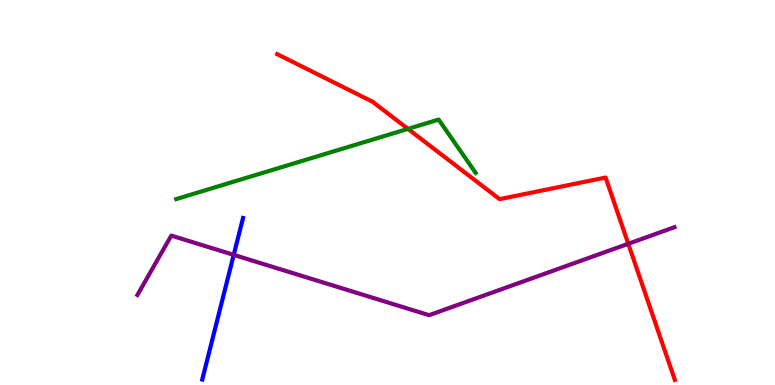[{'lines': ['blue', 'red'], 'intersections': []}, {'lines': ['green', 'red'], 'intersections': [{'x': 5.26, 'y': 6.65}]}, {'lines': ['purple', 'red'], 'intersections': [{'x': 8.11, 'y': 3.67}]}, {'lines': ['blue', 'green'], 'intersections': []}, {'lines': ['blue', 'purple'], 'intersections': [{'x': 3.02, 'y': 3.38}]}, {'lines': ['green', 'purple'], 'intersections': []}]